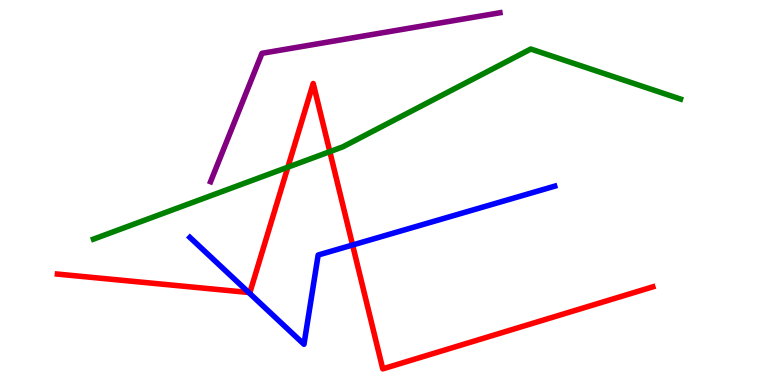[{'lines': ['blue', 'red'], 'intersections': [{'x': 3.21, 'y': 2.4}, {'x': 4.55, 'y': 3.64}]}, {'lines': ['green', 'red'], 'intersections': [{'x': 3.71, 'y': 5.66}, {'x': 4.26, 'y': 6.06}]}, {'lines': ['purple', 'red'], 'intersections': []}, {'lines': ['blue', 'green'], 'intersections': []}, {'lines': ['blue', 'purple'], 'intersections': []}, {'lines': ['green', 'purple'], 'intersections': []}]